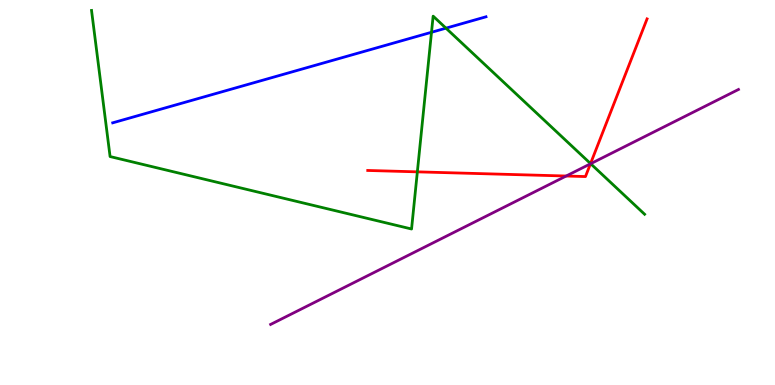[{'lines': ['blue', 'red'], 'intersections': []}, {'lines': ['green', 'red'], 'intersections': [{'x': 5.39, 'y': 5.54}, {'x': 7.62, 'y': 5.75}]}, {'lines': ['purple', 'red'], 'intersections': [{'x': 7.31, 'y': 5.43}, {'x': 7.62, 'y': 5.74}]}, {'lines': ['blue', 'green'], 'intersections': [{'x': 5.57, 'y': 9.16}, {'x': 5.75, 'y': 9.27}]}, {'lines': ['blue', 'purple'], 'intersections': []}, {'lines': ['green', 'purple'], 'intersections': [{'x': 7.62, 'y': 5.75}]}]